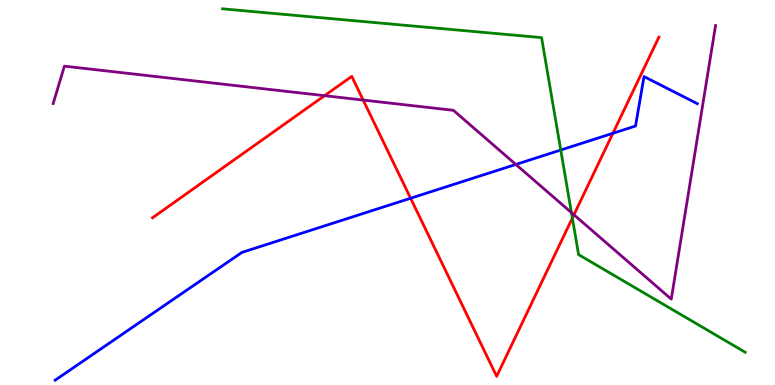[{'lines': ['blue', 'red'], 'intersections': [{'x': 5.3, 'y': 4.85}, {'x': 7.91, 'y': 6.54}]}, {'lines': ['green', 'red'], 'intersections': [{'x': 7.39, 'y': 4.34}]}, {'lines': ['purple', 'red'], 'intersections': [{'x': 4.19, 'y': 7.51}, {'x': 4.69, 'y': 7.4}, {'x': 7.41, 'y': 4.42}]}, {'lines': ['blue', 'green'], 'intersections': [{'x': 7.24, 'y': 6.1}]}, {'lines': ['blue', 'purple'], 'intersections': [{'x': 6.66, 'y': 5.73}]}, {'lines': ['green', 'purple'], 'intersections': [{'x': 7.37, 'y': 4.48}]}]